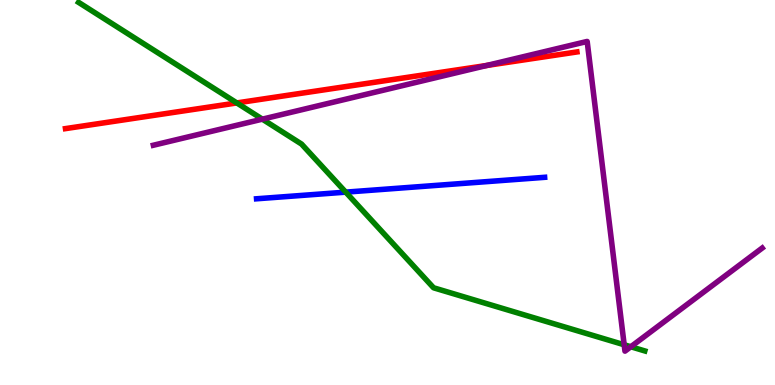[{'lines': ['blue', 'red'], 'intersections': []}, {'lines': ['green', 'red'], 'intersections': [{'x': 3.06, 'y': 7.33}]}, {'lines': ['purple', 'red'], 'intersections': [{'x': 6.28, 'y': 8.3}]}, {'lines': ['blue', 'green'], 'intersections': [{'x': 4.46, 'y': 5.01}]}, {'lines': ['blue', 'purple'], 'intersections': []}, {'lines': ['green', 'purple'], 'intersections': [{'x': 3.39, 'y': 6.9}, {'x': 8.05, 'y': 1.05}, {'x': 8.14, 'y': 0.993}]}]